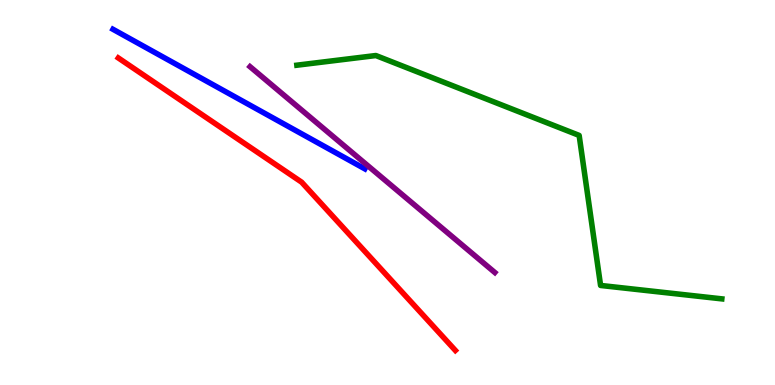[{'lines': ['blue', 'red'], 'intersections': []}, {'lines': ['green', 'red'], 'intersections': []}, {'lines': ['purple', 'red'], 'intersections': []}, {'lines': ['blue', 'green'], 'intersections': []}, {'lines': ['blue', 'purple'], 'intersections': []}, {'lines': ['green', 'purple'], 'intersections': []}]